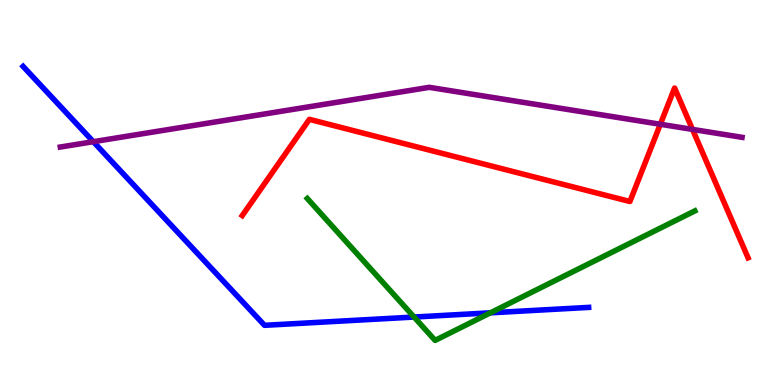[{'lines': ['blue', 'red'], 'intersections': []}, {'lines': ['green', 'red'], 'intersections': []}, {'lines': ['purple', 'red'], 'intersections': [{'x': 8.52, 'y': 6.77}, {'x': 8.94, 'y': 6.64}]}, {'lines': ['blue', 'green'], 'intersections': [{'x': 5.34, 'y': 1.77}, {'x': 6.33, 'y': 1.87}]}, {'lines': ['blue', 'purple'], 'intersections': [{'x': 1.2, 'y': 6.32}]}, {'lines': ['green', 'purple'], 'intersections': []}]